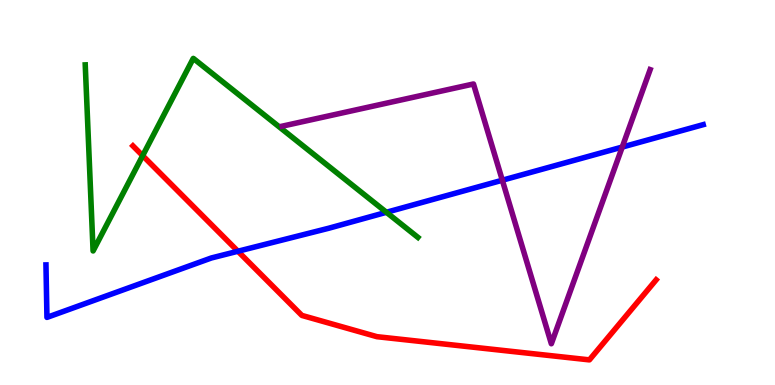[{'lines': ['blue', 'red'], 'intersections': [{'x': 3.07, 'y': 3.47}]}, {'lines': ['green', 'red'], 'intersections': [{'x': 1.84, 'y': 5.96}]}, {'lines': ['purple', 'red'], 'intersections': []}, {'lines': ['blue', 'green'], 'intersections': [{'x': 4.99, 'y': 4.49}]}, {'lines': ['blue', 'purple'], 'intersections': [{'x': 6.48, 'y': 5.32}, {'x': 8.03, 'y': 6.18}]}, {'lines': ['green', 'purple'], 'intersections': []}]